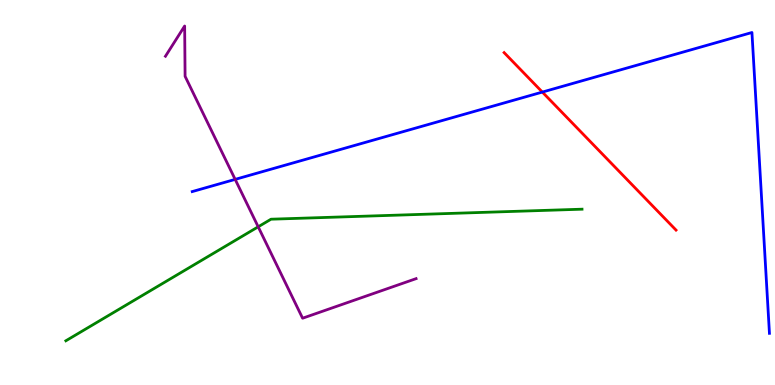[{'lines': ['blue', 'red'], 'intersections': [{'x': 7.0, 'y': 7.61}]}, {'lines': ['green', 'red'], 'intersections': []}, {'lines': ['purple', 'red'], 'intersections': []}, {'lines': ['blue', 'green'], 'intersections': []}, {'lines': ['blue', 'purple'], 'intersections': [{'x': 3.03, 'y': 5.34}]}, {'lines': ['green', 'purple'], 'intersections': [{'x': 3.33, 'y': 4.11}]}]